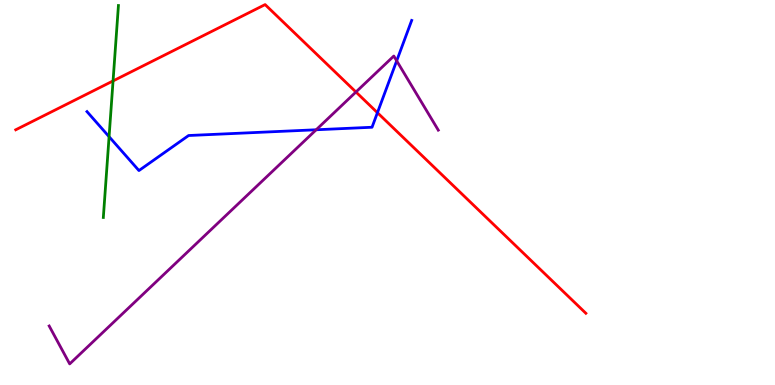[{'lines': ['blue', 'red'], 'intersections': [{'x': 4.87, 'y': 7.07}]}, {'lines': ['green', 'red'], 'intersections': [{'x': 1.46, 'y': 7.9}]}, {'lines': ['purple', 'red'], 'intersections': [{'x': 4.59, 'y': 7.61}]}, {'lines': ['blue', 'green'], 'intersections': [{'x': 1.41, 'y': 6.45}]}, {'lines': ['blue', 'purple'], 'intersections': [{'x': 4.08, 'y': 6.63}, {'x': 5.12, 'y': 8.42}]}, {'lines': ['green', 'purple'], 'intersections': []}]